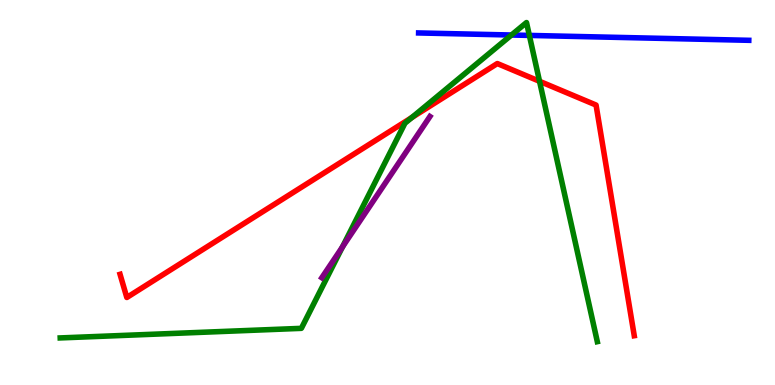[{'lines': ['blue', 'red'], 'intersections': []}, {'lines': ['green', 'red'], 'intersections': [{'x': 5.31, 'y': 6.95}, {'x': 6.96, 'y': 7.89}]}, {'lines': ['purple', 'red'], 'intersections': []}, {'lines': ['blue', 'green'], 'intersections': [{'x': 6.6, 'y': 9.09}, {'x': 6.83, 'y': 9.08}]}, {'lines': ['blue', 'purple'], 'intersections': []}, {'lines': ['green', 'purple'], 'intersections': [{'x': 4.42, 'y': 3.59}]}]